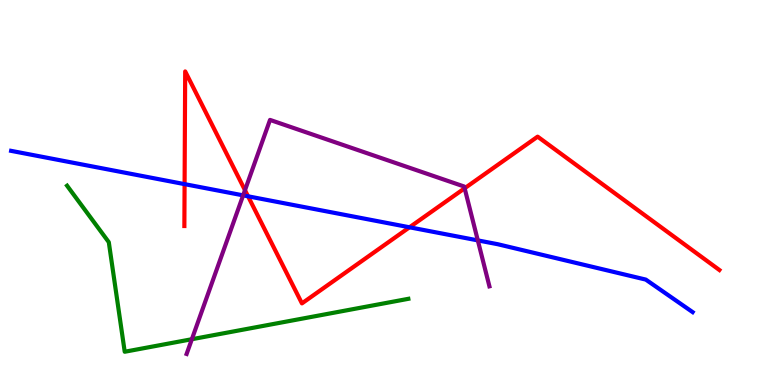[{'lines': ['blue', 'red'], 'intersections': [{'x': 2.38, 'y': 5.22}, {'x': 3.2, 'y': 4.9}, {'x': 5.28, 'y': 4.1}]}, {'lines': ['green', 'red'], 'intersections': []}, {'lines': ['purple', 'red'], 'intersections': [{'x': 3.16, 'y': 5.06}, {'x': 6.0, 'y': 5.11}]}, {'lines': ['blue', 'green'], 'intersections': []}, {'lines': ['blue', 'purple'], 'intersections': [{'x': 3.14, 'y': 4.93}, {'x': 6.17, 'y': 3.76}]}, {'lines': ['green', 'purple'], 'intersections': [{'x': 2.48, 'y': 1.19}]}]